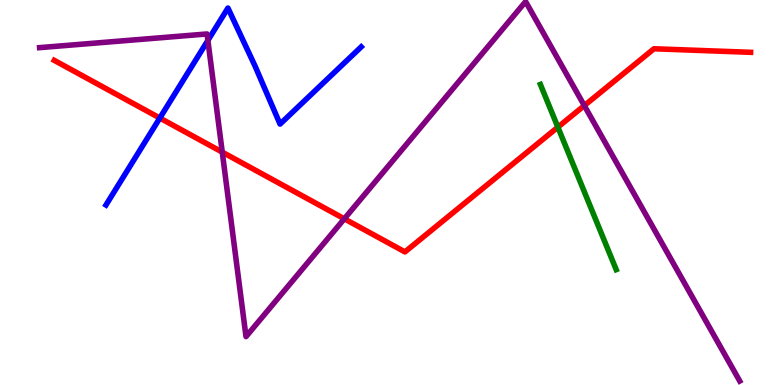[{'lines': ['blue', 'red'], 'intersections': [{'x': 2.06, 'y': 6.93}]}, {'lines': ['green', 'red'], 'intersections': [{'x': 7.2, 'y': 6.7}]}, {'lines': ['purple', 'red'], 'intersections': [{'x': 2.87, 'y': 6.05}, {'x': 4.44, 'y': 4.32}, {'x': 7.54, 'y': 7.26}]}, {'lines': ['blue', 'green'], 'intersections': []}, {'lines': ['blue', 'purple'], 'intersections': [{'x': 2.68, 'y': 8.95}]}, {'lines': ['green', 'purple'], 'intersections': []}]